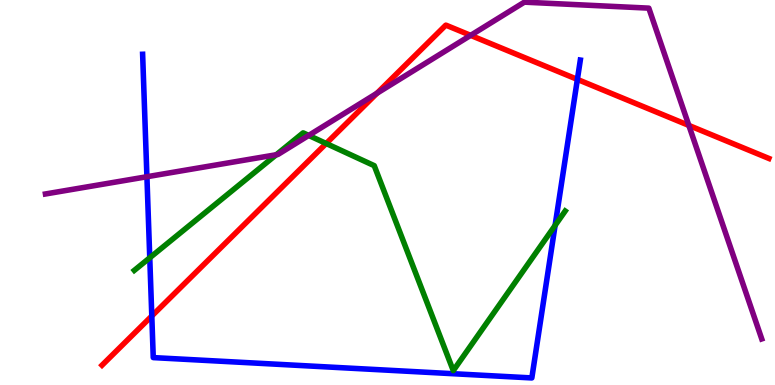[{'lines': ['blue', 'red'], 'intersections': [{'x': 1.96, 'y': 1.79}, {'x': 7.45, 'y': 7.94}]}, {'lines': ['green', 'red'], 'intersections': [{'x': 4.21, 'y': 6.27}]}, {'lines': ['purple', 'red'], 'intersections': [{'x': 4.86, 'y': 7.58}, {'x': 6.07, 'y': 9.08}, {'x': 8.89, 'y': 6.74}]}, {'lines': ['blue', 'green'], 'intersections': [{'x': 1.93, 'y': 3.3}, {'x': 7.16, 'y': 4.14}]}, {'lines': ['blue', 'purple'], 'intersections': [{'x': 1.9, 'y': 5.41}]}, {'lines': ['green', 'purple'], 'intersections': [{'x': 3.56, 'y': 5.98}, {'x': 3.98, 'y': 6.48}]}]